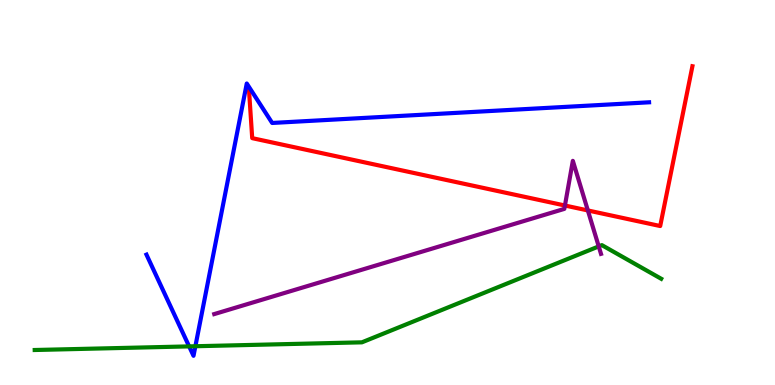[{'lines': ['blue', 'red'], 'intersections': []}, {'lines': ['green', 'red'], 'intersections': []}, {'lines': ['purple', 'red'], 'intersections': [{'x': 7.29, 'y': 4.66}, {'x': 7.59, 'y': 4.53}]}, {'lines': ['blue', 'green'], 'intersections': [{'x': 2.44, 'y': 1.0}, {'x': 2.52, 'y': 1.01}]}, {'lines': ['blue', 'purple'], 'intersections': []}, {'lines': ['green', 'purple'], 'intersections': [{'x': 7.73, 'y': 3.6}]}]